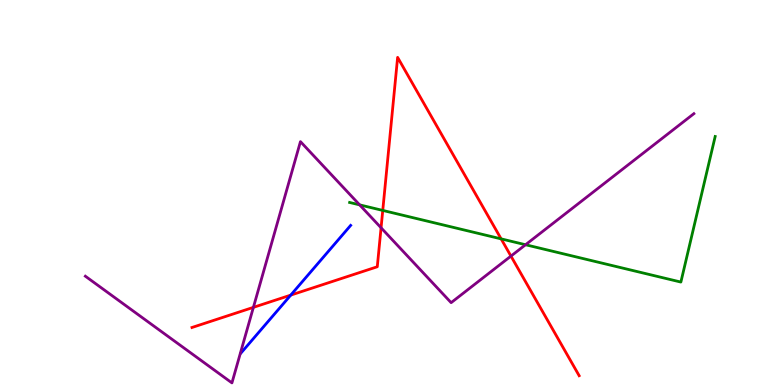[{'lines': ['blue', 'red'], 'intersections': [{'x': 3.75, 'y': 2.33}]}, {'lines': ['green', 'red'], 'intersections': [{'x': 4.94, 'y': 4.53}, {'x': 6.47, 'y': 3.8}]}, {'lines': ['purple', 'red'], 'intersections': [{'x': 3.27, 'y': 2.02}, {'x': 4.92, 'y': 4.08}, {'x': 6.59, 'y': 3.35}]}, {'lines': ['blue', 'green'], 'intersections': []}, {'lines': ['blue', 'purple'], 'intersections': []}, {'lines': ['green', 'purple'], 'intersections': [{'x': 4.64, 'y': 4.68}, {'x': 6.78, 'y': 3.64}]}]